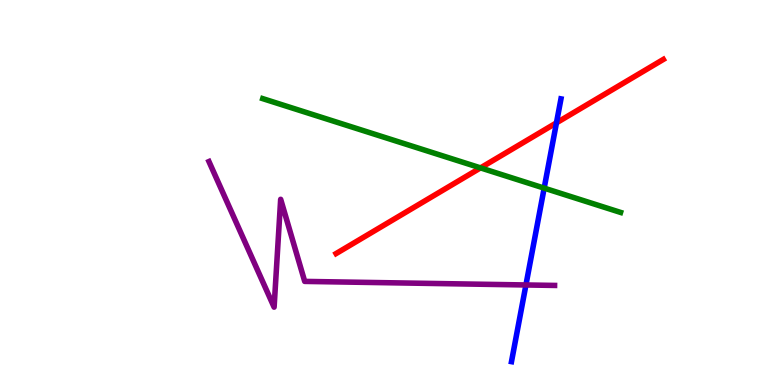[{'lines': ['blue', 'red'], 'intersections': [{'x': 7.18, 'y': 6.81}]}, {'lines': ['green', 'red'], 'intersections': [{'x': 6.2, 'y': 5.64}]}, {'lines': ['purple', 'red'], 'intersections': []}, {'lines': ['blue', 'green'], 'intersections': [{'x': 7.02, 'y': 5.11}]}, {'lines': ['blue', 'purple'], 'intersections': [{'x': 6.79, 'y': 2.6}]}, {'lines': ['green', 'purple'], 'intersections': []}]